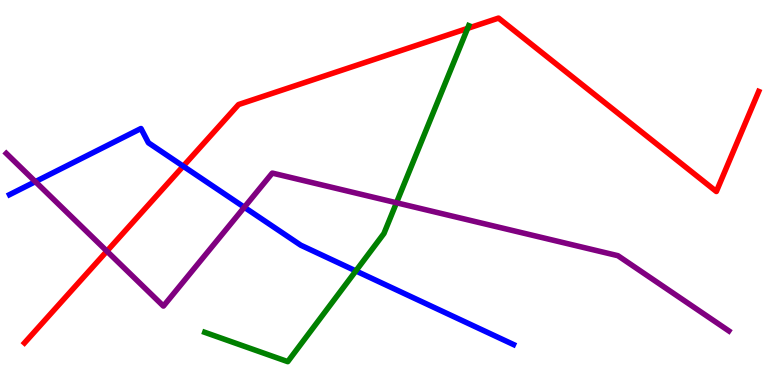[{'lines': ['blue', 'red'], 'intersections': [{'x': 2.36, 'y': 5.68}]}, {'lines': ['green', 'red'], 'intersections': [{'x': 6.03, 'y': 9.26}]}, {'lines': ['purple', 'red'], 'intersections': [{'x': 1.38, 'y': 3.48}]}, {'lines': ['blue', 'green'], 'intersections': [{'x': 4.59, 'y': 2.96}]}, {'lines': ['blue', 'purple'], 'intersections': [{'x': 0.456, 'y': 5.28}, {'x': 3.15, 'y': 4.62}]}, {'lines': ['green', 'purple'], 'intersections': [{'x': 5.12, 'y': 4.73}]}]